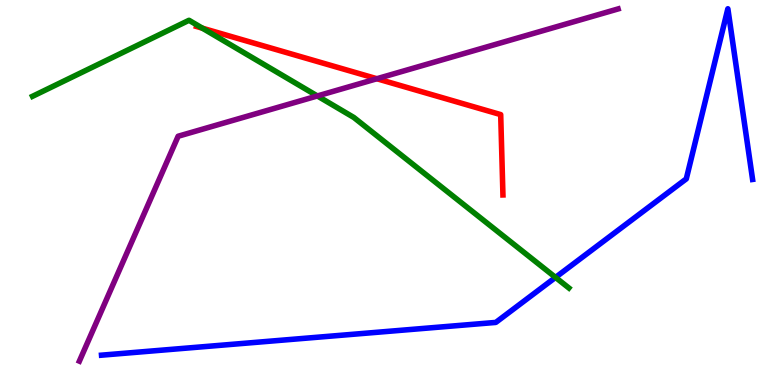[{'lines': ['blue', 'red'], 'intersections': []}, {'lines': ['green', 'red'], 'intersections': [{'x': 2.61, 'y': 9.27}]}, {'lines': ['purple', 'red'], 'intersections': [{'x': 4.86, 'y': 7.95}]}, {'lines': ['blue', 'green'], 'intersections': [{'x': 7.17, 'y': 2.79}]}, {'lines': ['blue', 'purple'], 'intersections': []}, {'lines': ['green', 'purple'], 'intersections': [{'x': 4.09, 'y': 7.51}]}]